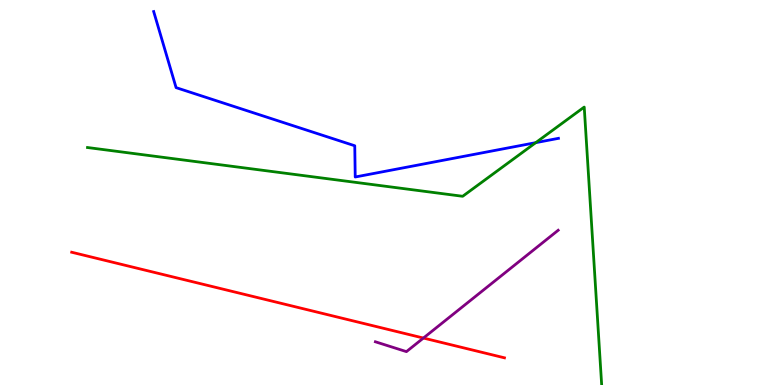[{'lines': ['blue', 'red'], 'intersections': []}, {'lines': ['green', 'red'], 'intersections': []}, {'lines': ['purple', 'red'], 'intersections': [{'x': 5.46, 'y': 1.22}]}, {'lines': ['blue', 'green'], 'intersections': [{'x': 6.91, 'y': 6.29}]}, {'lines': ['blue', 'purple'], 'intersections': []}, {'lines': ['green', 'purple'], 'intersections': []}]